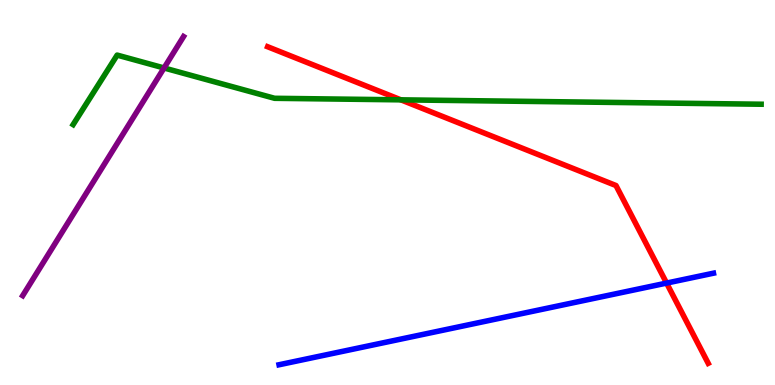[{'lines': ['blue', 'red'], 'intersections': [{'x': 8.6, 'y': 2.65}]}, {'lines': ['green', 'red'], 'intersections': [{'x': 5.17, 'y': 7.41}]}, {'lines': ['purple', 'red'], 'intersections': []}, {'lines': ['blue', 'green'], 'intersections': []}, {'lines': ['blue', 'purple'], 'intersections': []}, {'lines': ['green', 'purple'], 'intersections': [{'x': 2.12, 'y': 8.23}]}]